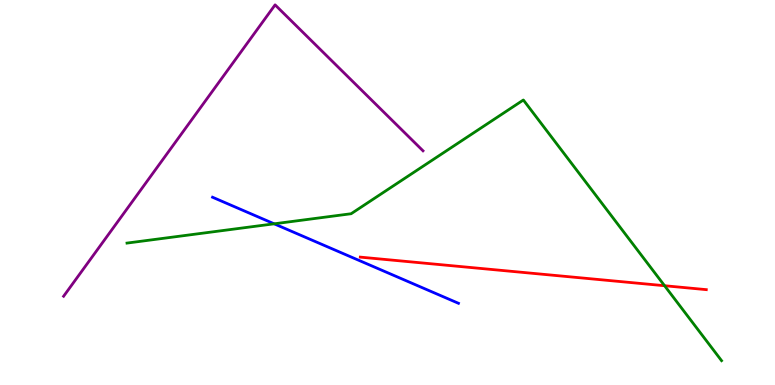[{'lines': ['blue', 'red'], 'intersections': []}, {'lines': ['green', 'red'], 'intersections': [{'x': 8.58, 'y': 2.58}]}, {'lines': ['purple', 'red'], 'intersections': []}, {'lines': ['blue', 'green'], 'intersections': [{'x': 3.54, 'y': 4.19}]}, {'lines': ['blue', 'purple'], 'intersections': []}, {'lines': ['green', 'purple'], 'intersections': []}]